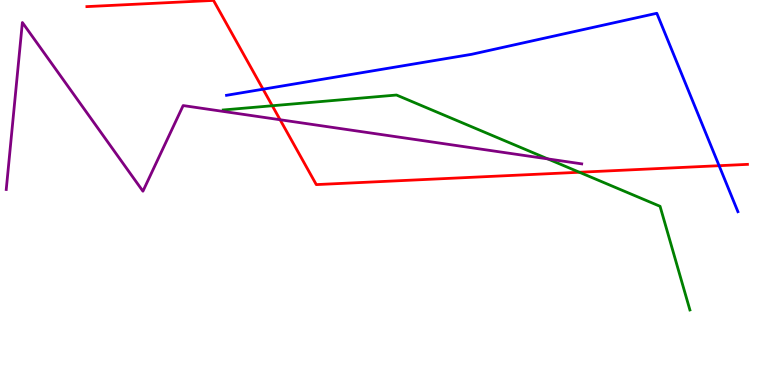[{'lines': ['blue', 'red'], 'intersections': [{'x': 3.39, 'y': 7.68}, {'x': 9.28, 'y': 5.7}]}, {'lines': ['green', 'red'], 'intersections': [{'x': 3.51, 'y': 7.25}, {'x': 7.48, 'y': 5.53}]}, {'lines': ['purple', 'red'], 'intersections': [{'x': 3.61, 'y': 6.89}]}, {'lines': ['blue', 'green'], 'intersections': []}, {'lines': ['blue', 'purple'], 'intersections': []}, {'lines': ['green', 'purple'], 'intersections': [{'x': 7.07, 'y': 5.87}]}]